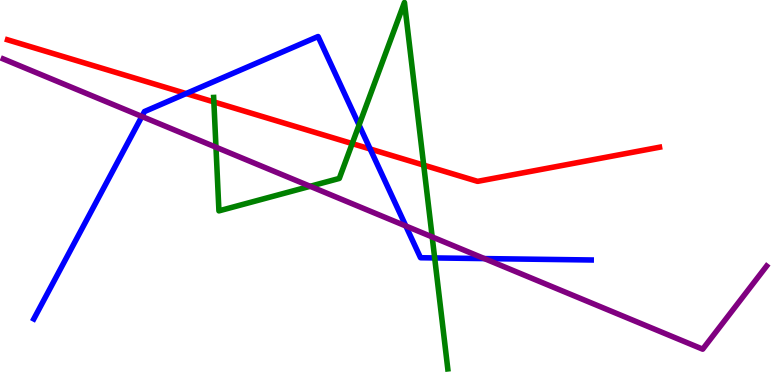[{'lines': ['blue', 'red'], 'intersections': [{'x': 2.4, 'y': 7.57}, {'x': 4.78, 'y': 6.13}]}, {'lines': ['green', 'red'], 'intersections': [{'x': 2.76, 'y': 7.35}, {'x': 4.54, 'y': 6.27}, {'x': 5.47, 'y': 5.71}]}, {'lines': ['purple', 'red'], 'intersections': []}, {'lines': ['blue', 'green'], 'intersections': [{'x': 4.63, 'y': 6.75}, {'x': 5.61, 'y': 3.3}]}, {'lines': ['blue', 'purple'], 'intersections': [{'x': 1.83, 'y': 6.98}, {'x': 5.24, 'y': 4.13}, {'x': 6.25, 'y': 3.28}]}, {'lines': ['green', 'purple'], 'intersections': [{'x': 2.79, 'y': 6.18}, {'x': 4.0, 'y': 5.16}, {'x': 5.58, 'y': 3.85}]}]